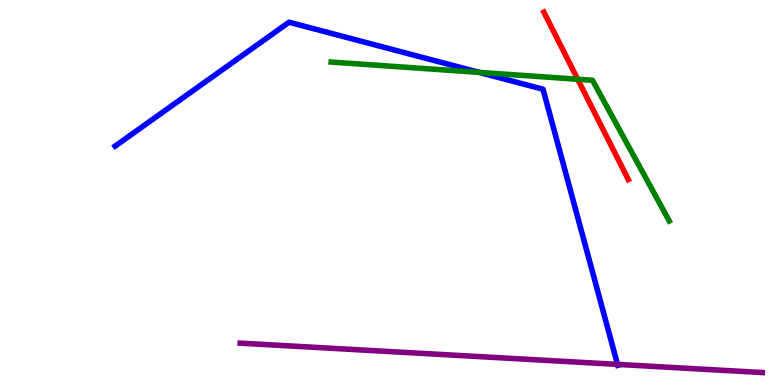[{'lines': ['blue', 'red'], 'intersections': []}, {'lines': ['green', 'red'], 'intersections': [{'x': 7.45, 'y': 7.94}]}, {'lines': ['purple', 'red'], 'intersections': []}, {'lines': ['blue', 'green'], 'intersections': [{'x': 6.18, 'y': 8.12}]}, {'lines': ['blue', 'purple'], 'intersections': [{'x': 7.97, 'y': 0.535}]}, {'lines': ['green', 'purple'], 'intersections': []}]